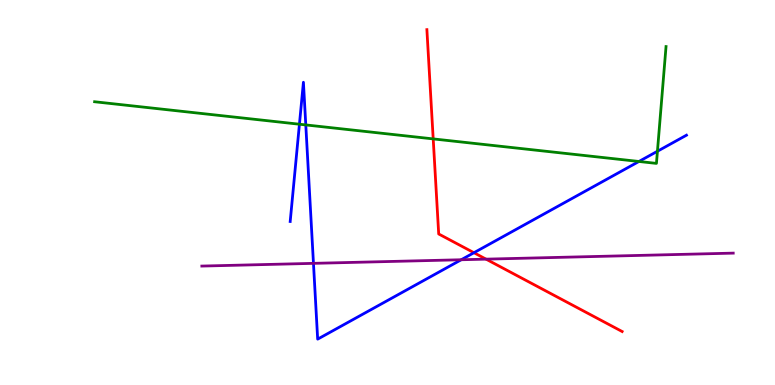[{'lines': ['blue', 'red'], 'intersections': [{'x': 6.12, 'y': 3.44}]}, {'lines': ['green', 'red'], 'intersections': [{'x': 5.59, 'y': 6.39}]}, {'lines': ['purple', 'red'], 'intersections': [{'x': 6.27, 'y': 3.27}]}, {'lines': ['blue', 'green'], 'intersections': [{'x': 3.86, 'y': 6.77}, {'x': 3.95, 'y': 6.76}, {'x': 8.24, 'y': 5.81}, {'x': 8.48, 'y': 6.07}]}, {'lines': ['blue', 'purple'], 'intersections': [{'x': 4.04, 'y': 3.16}, {'x': 5.95, 'y': 3.25}]}, {'lines': ['green', 'purple'], 'intersections': []}]